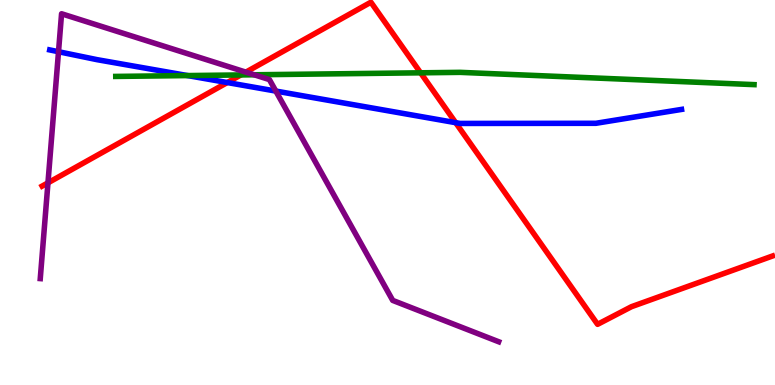[{'lines': ['blue', 'red'], 'intersections': [{'x': 2.93, 'y': 7.86}, {'x': 5.88, 'y': 6.81}]}, {'lines': ['green', 'red'], 'intersections': [{'x': 3.11, 'y': 8.05}, {'x': 5.43, 'y': 8.11}]}, {'lines': ['purple', 'red'], 'intersections': [{'x': 0.619, 'y': 5.25}, {'x': 3.17, 'y': 8.13}]}, {'lines': ['blue', 'green'], 'intersections': [{'x': 2.42, 'y': 8.04}]}, {'lines': ['blue', 'purple'], 'intersections': [{'x': 0.755, 'y': 8.66}, {'x': 3.56, 'y': 7.63}]}, {'lines': ['green', 'purple'], 'intersections': [{'x': 3.28, 'y': 8.06}]}]